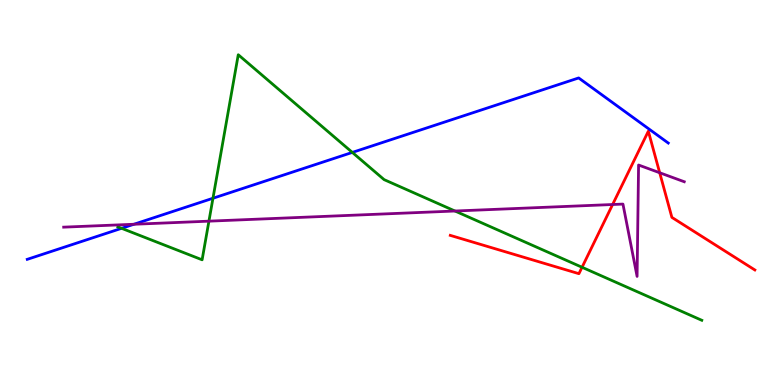[{'lines': ['blue', 'red'], 'intersections': []}, {'lines': ['green', 'red'], 'intersections': [{'x': 7.51, 'y': 3.06}]}, {'lines': ['purple', 'red'], 'intersections': [{'x': 7.9, 'y': 4.69}, {'x': 8.51, 'y': 5.51}]}, {'lines': ['blue', 'green'], 'intersections': [{'x': 1.57, 'y': 4.07}, {'x': 2.75, 'y': 4.85}, {'x': 4.55, 'y': 6.04}]}, {'lines': ['blue', 'purple'], 'intersections': [{'x': 1.73, 'y': 4.18}]}, {'lines': ['green', 'purple'], 'intersections': [{'x': 2.7, 'y': 4.26}, {'x': 5.87, 'y': 4.52}]}]